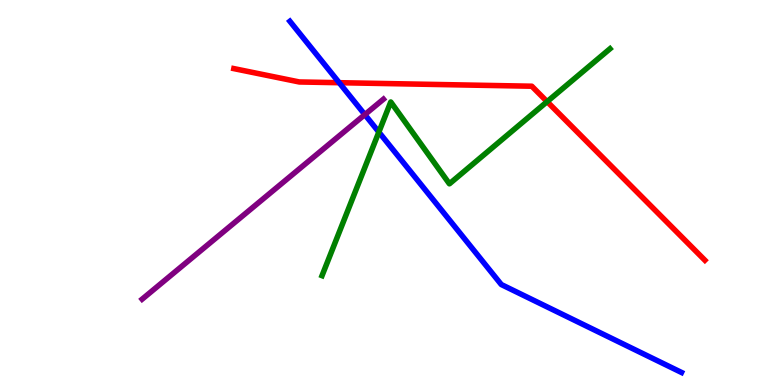[{'lines': ['blue', 'red'], 'intersections': [{'x': 4.38, 'y': 7.85}]}, {'lines': ['green', 'red'], 'intersections': [{'x': 7.06, 'y': 7.36}]}, {'lines': ['purple', 'red'], 'intersections': []}, {'lines': ['blue', 'green'], 'intersections': [{'x': 4.89, 'y': 6.57}]}, {'lines': ['blue', 'purple'], 'intersections': [{'x': 4.71, 'y': 7.02}]}, {'lines': ['green', 'purple'], 'intersections': []}]